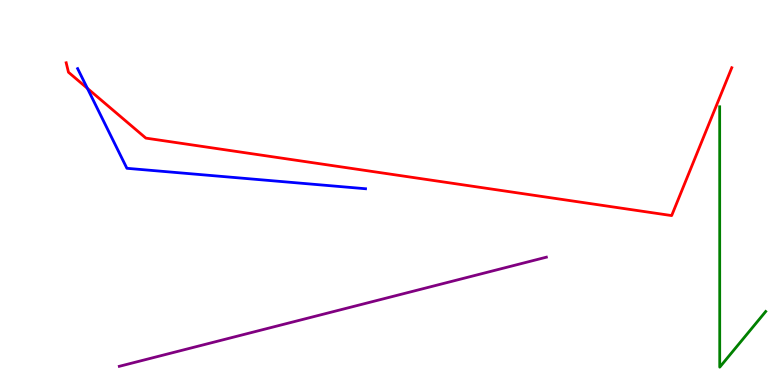[{'lines': ['blue', 'red'], 'intersections': [{'x': 1.13, 'y': 7.71}]}, {'lines': ['green', 'red'], 'intersections': []}, {'lines': ['purple', 'red'], 'intersections': []}, {'lines': ['blue', 'green'], 'intersections': []}, {'lines': ['blue', 'purple'], 'intersections': []}, {'lines': ['green', 'purple'], 'intersections': []}]